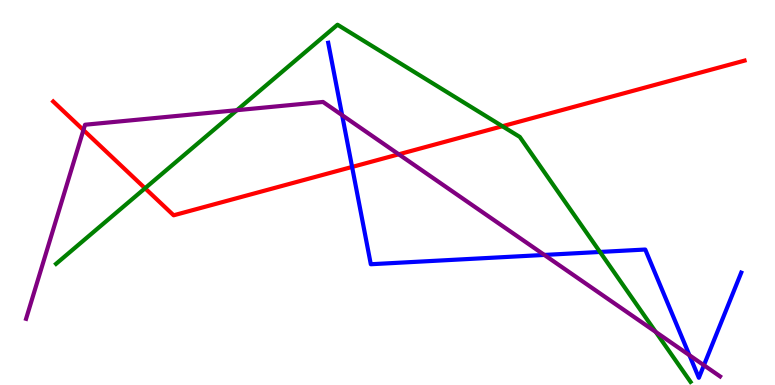[{'lines': ['blue', 'red'], 'intersections': [{'x': 4.54, 'y': 5.66}]}, {'lines': ['green', 'red'], 'intersections': [{'x': 1.87, 'y': 5.11}, {'x': 6.48, 'y': 6.72}]}, {'lines': ['purple', 'red'], 'intersections': [{'x': 1.08, 'y': 6.62}, {'x': 5.15, 'y': 5.99}]}, {'lines': ['blue', 'green'], 'intersections': [{'x': 7.74, 'y': 3.46}]}, {'lines': ['blue', 'purple'], 'intersections': [{'x': 4.41, 'y': 7.01}, {'x': 7.02, 'y': 3.38}, {'x': 8.9, 'y': 0.773}, {'x': 9.08, 'y': 0.513}]}, {'lines': ['green', 'purple'], 'intersections': [{'x': 3.06, 'y': 7.14}, {'x': 8.46, 'y': 1.38}]}]